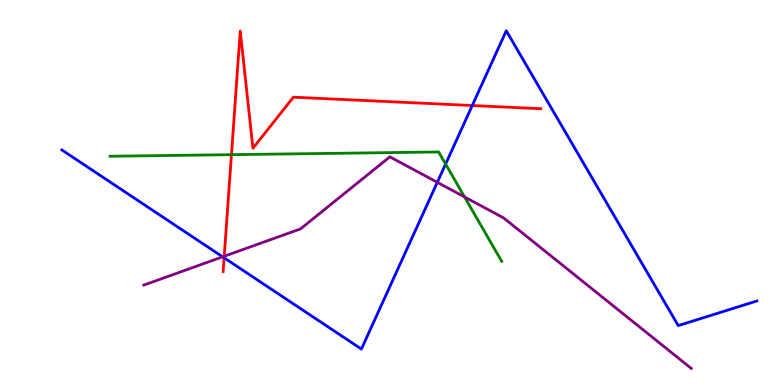[{'lines': ['blue', 'red'], 'intersections': [{'x': 2.89, 'y': 3.3}, {'x': 6.09, 'y': 7.26}]}, {'lines': ['green', 'red'], 'intersections': [{'x': 2.99, 'y': 5.98}]}, {'lines': ['purple', 'red'], 'intersections': [{'x': 2.89, 'y': 3.34}]}, {'lines': ['blue', 'green'], 'intersections': [{'x': 5.75, 'y': 5.74}]}, {'lines': ['blue', 'purple'], 'intersections': [{'x': 2.87, 'y': 3.33}, {'x': 5.64, 'y': 5.26}]}, {'lines': ['green', 'purple'], 'intersections': [{'x': 5.99, 'y': 4.88}]}]